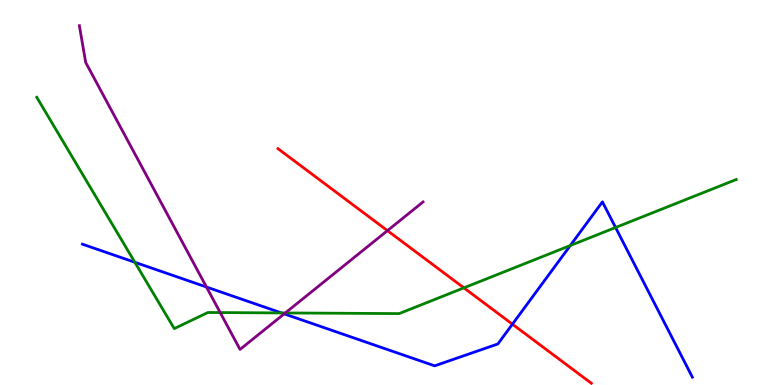[{'lines': ['blue', 'red'], 'intersections': [{'x': 6.61, 'y': 1.58}]}, {'lines': ['green', 'red'], 'intersections': [{'x': 5.99, 'y': 2.52}]}, {'lines': ['purple', 'red'], 'intersections': [{'x': 5.0, 'y': 4.01}]}, {'lines': ['blue', 'green'], 'intersections': [{'x': 1.74, 'y': 3.19}, {'x': 3.63, 'y': 1.87}, {'x': 7.36, 'y': 3.62}, {'x': 7.94, 'y': 4.09}]}, {'lines': ['blue', 'purple'], 'intersections': [{'x': 2.66, 'y': 2.55}, {'x': 3.67, 'y': 1.85}]}, {'lines': ['green', 'purple'], 'intersections': [{'x': 2.84, 'y': 1.88}, {'x': 3.68, 'y': 1.87}]}]